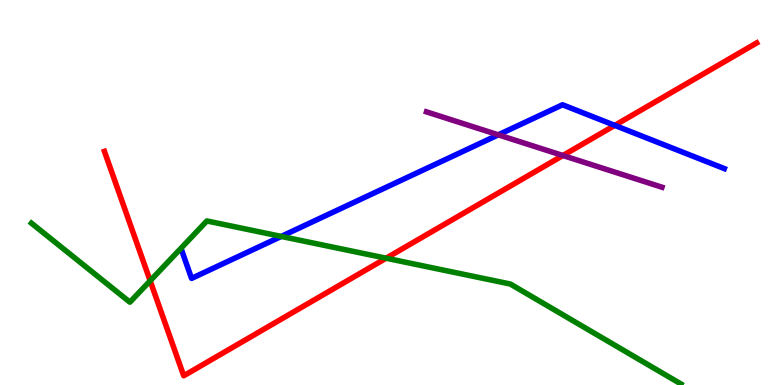[{'lines': ['blue', 'red'], 'intersections': [{'x': 7.93, 'y': 6.74}]}, {'lines': ['green', 'red'], 'intersections': [{'x': 1.94, 'y': 2.71}, {'x': 4.98, 'y': 3.29}]}, {'lines': ['purple', 'red'], 'intersections': [{'x': 7.26, 'y': 5.96}]}, {'lines': ['blue', 'green'], 'intersections': [{'x': 3.63, 'y': 3.86}]}, {'lines': ['blue', 'purple'], 'intersections': [{'x': 6.43, 'y': 6.5}]}, {'lines': ['green', 'purple'], 'intersections': []}]